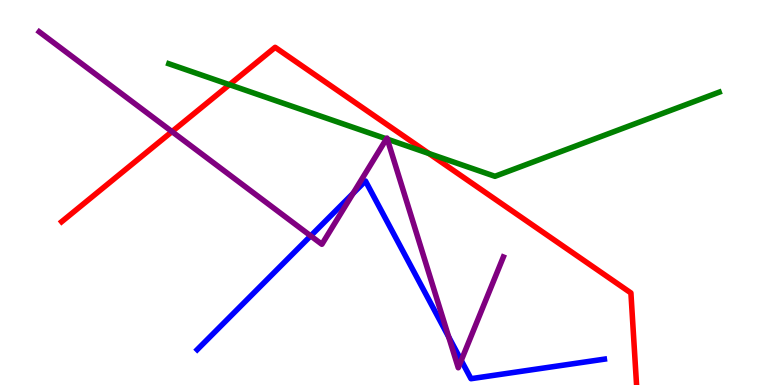[{'lines': ['blue', 'red'], 'intersections': []}, {'lines': ['green', 'red'], 'intersections': [{'x': 2.96, 'y': 7.8}, {'x': 5.53, 'y': 6.01}]}, {'lines': ['purple', 'red'], 'intersections': [{'x': 2.22, 'y': 6.58}]}, {'lines': ['blue', 'green'], 'intersections': []}, {'lines': ['blue', 'purple'], 'intersections': [{'x': 4.01, 'y': 3.87}, {'x': 4.56, 'y': 4.98}, {'x': 5.79, 'y': 1.25}, {'x': 5.95, 'y': 0.638}]}, {'lines': ['green', 'purple'], 'intersections': [{'x': 4.99, 'y': 6.39}, {'x': 5.0, 'y': 6.39}]}]